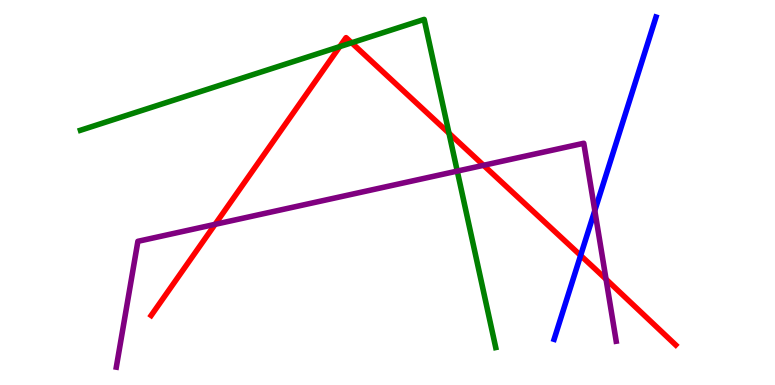[{'lines': ['blue', 'red'], 'intersections': [{'x': 7.49, 'y': 3.36}]}, {'lines': ['green', 'red'], 'intersections': [{'x': 4.38, 'y': 8.79}, {'x': 4.54, 'y': 8.89}, {'x': 5.79, 'y': 6.54}]}, {'lines': ['purple', 'red'], 'intersections': [{'x': 2.78, 'y': 4.17}, {'x': 6.24, 'y': 5.71}, {'x': 7.82, 'y': 2.75}]}, {'lines': ['blue', 'green'], 'intersections': []}, {'lines': ['blue', 'purple'], 'intersections': [{'x': 7.67, 'y': 4.53}]}, {'lines': ['green', 'purple'], 'intersections': [{'x': 5.9, 'y': 5.56}]}]